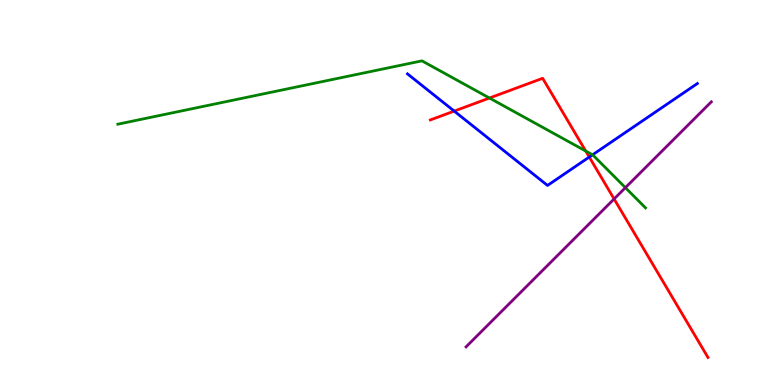[{'lines': ['blue', 'red'], 'intersections': [{'x': 5.86, 'y': 7.11}, {'x': 7.6, 'y': 5.92}]}, {'lines': ['green', 'red'], 'intersections': [{'x': 6.32, 'y': 7.45}, {'x': 7.56, 'y': 6.08}]}, {'lines': ['purple', 'red'], 'intersections': [{'x': 7.92, 'y': 4.83}]}, {'lines': ['blue', 'green'], 'intersections': [{'x': 7.65, 'y': 5.98}]}, {'lines': ['blue', 'purple'], 'intersections': []}, {'lines': ['green', 'purple'], 'intersections': [{'x': 8.07, 'y': 5.13}]}]